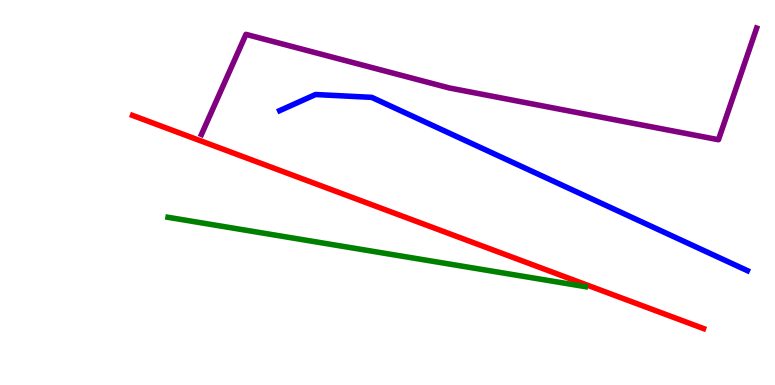[{'lines': ['blue', 'red'], 'intersections': []}, {'lines': ['green', 'red'], 'intersections': []}, {'lines': ['purple', 'red'], 'intersections': []}, {'lines': ['blue', 'green'], 'intersections': []}, {'lines': ['blue', 'purple'], 'intersections': []}, {'lines': ['green', 'purple'], 'intersections': []}]